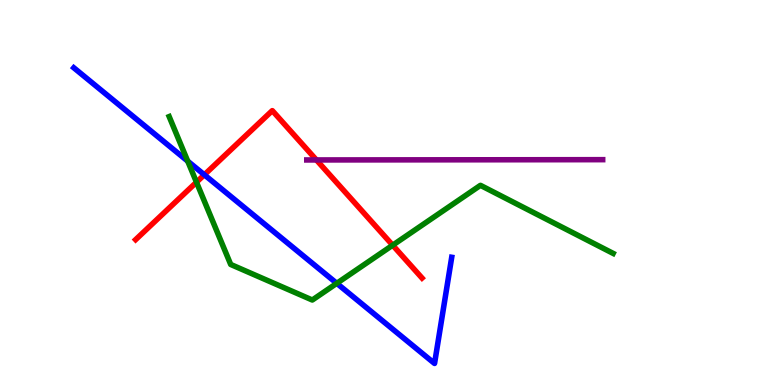[{'lines': ['blue', 'red'], 'intersections': [{'x': 2.64, 'y': 5.46}]}, {'lines': ['green', 'red'], 'intersections': [{'x': 2.54, 'y': 5.27}, {'x': 5.07, 'y': 3.63}]}, {'lines': ['purple', 'red'], 'intersections': [{'x': 4.08, 'y': 5.85}]}, {'lines': ['blue', 'green'], 'intersections': [{'x': 2.42, 'y': 5.81}, {'x': 4.35, 'y': 2.64}]}, {'lines': ['blue', 'purple'], 'intersections': []}, {'lines': ['green', 'purple'], 'intersections': []}]